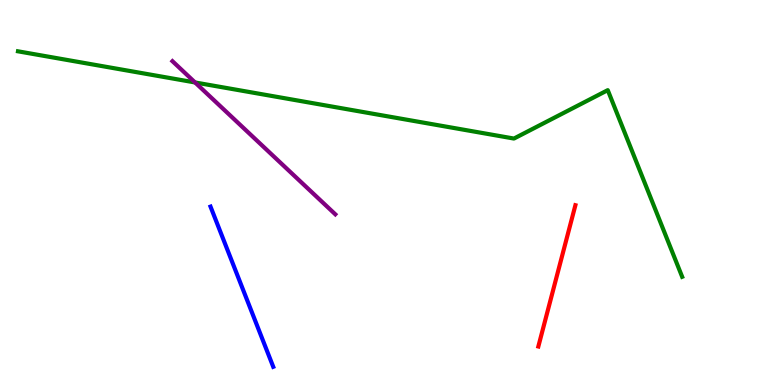[{'lines': ['blue', 'red'], 'intersections': []}, {'lines': ['green', 'red'], 'intersections': []}, {'lines': ['purple', 'red'], 'intersections': []}, {'lines': ['blue', 'green'], 'intersections': []}, {'lines': ['blue', 'purple'], 'intersections': []}, {'lines': ['green', 'purple'], 'intersections': [{'x': 2.52, 'y': 7.86}]}]